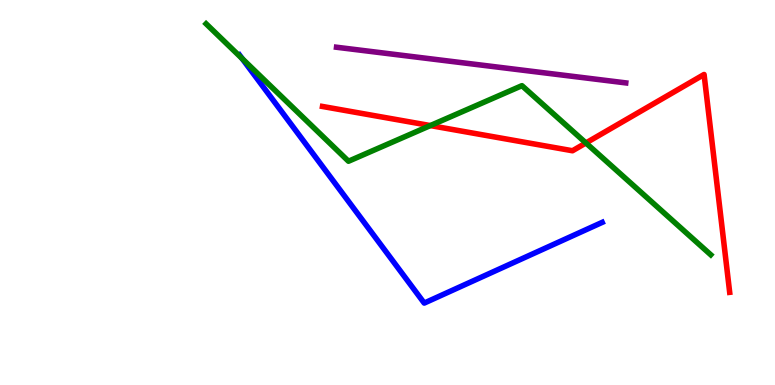[{'lines': ['blue', 'red'], 'intersections': []}, {'lines': ['green', 'red'], 'intersections': [{'x': 5.55, 'y': 6.74}, {'x': 7.56, 'y': 6.29}]}, {'lines': ['purple', 'red'], 'intersections': []}, {'lines': ['blue', 'green'], 'intersections': [{'x': 3.13, 'y': 8.48}]}, {'lines': ['blue', 'purple'], 'intersections': []}, {'lines': ['green', 'purple'], 'intersections': []}]